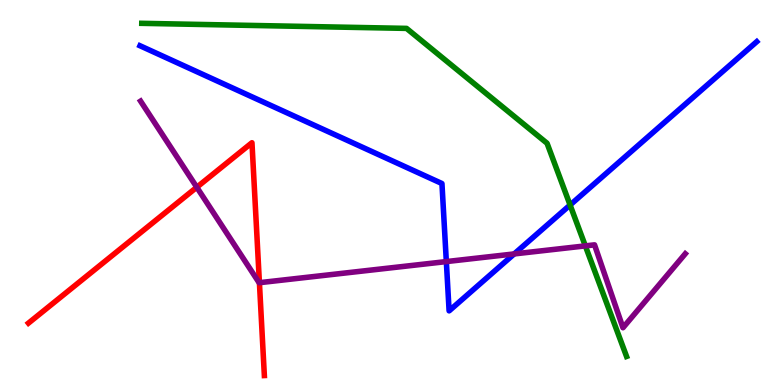[{'lines': ['blue', 'red'], 'intersections': []}, {'lines': ['green', 'red'], 'intersections': []}, {'lines': ['purple', 'red'], 'intersections': [{'x': 2.54, 'y': 5.14}, {'x': 3.35, 'y': 2.66}]}, {'lines': ['blue', 'green'], 'intersections': [{'x': 7.36, 'y': 4.68}]}, {'lines': ['blue', 'purple'], 'intersections': [{'x': 5.76, 'y': 3.21}, {'x': 6.63, 'y': 3.4}]}, {'lines': ['green', 'purple'], 'intersections': [{'x': 7.55, 'y': 3.61}]}]